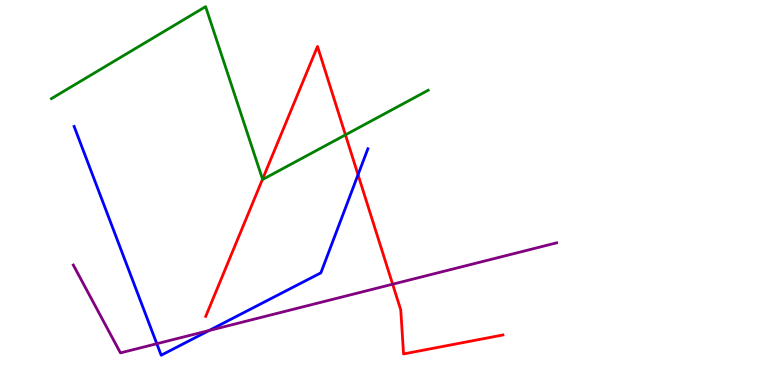[{'lines': ['blue', 'red'], 'intersections': [{'x': 4.62, 'y': 5.46}]}, {'lines': ['green', 'red'], 'intersections': [{'x': 3.39, 'y': 5.35}, {'x': 4.46, 'y': 6.5}]}, {'lines': ['purple', 'red'], 'intersections': [{'x': 5.07, 'y': 2.62}]}, {'lines': ['blue', 'green'], 'intersections': []}, {'lines': ['blue', 'purple'], 'intersections': [{'x': 2.02, 'y': 1.07}, {'x': 2.7, 'y': 1.41}]}, {'lines': ['green', 'purple'], 'intersections': []}]